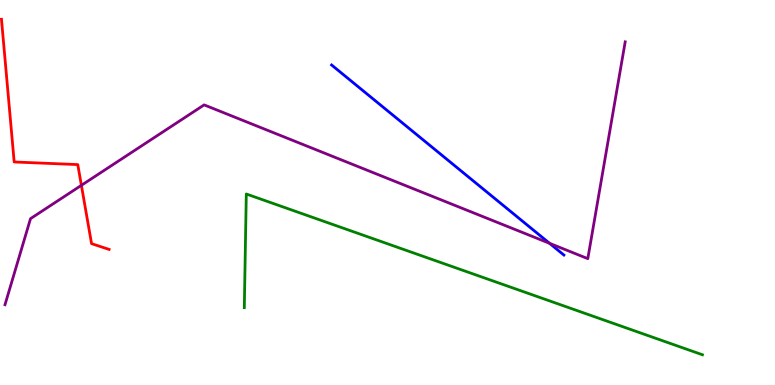[{'lines': ['blue', 'red'], 'intersections': []}, {'lines': ['green', 'red'], 'intersections': []}, {'lines': ['purple', 'red'], 'intersections': [{'x': 1.05, 'y': 5.19}]}, {'lines': ['blue', 'green'], 'intersections': []}, {'lines': ['blue', 'purple'], 'intersections': [{'x': 7.09, 'y': 3.68}]}, {'lines': ['green', 'purple'], 'intersections': []}]